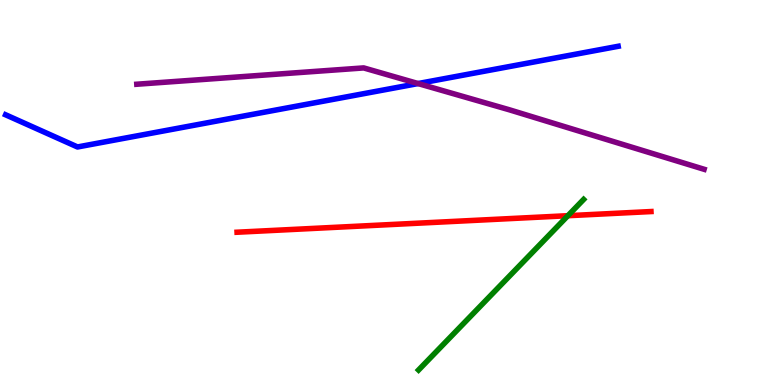[{'lines': ['blue', 'red'], 'intersections': []}, {'lines': ['green', 'red'], 'intersections': [{'x': 7.33, 'y': 4.4}]}, {'lines': ['purple', 'red'], 'intersections': []}, {'lines': ['blue', 'green'], 'intersections': []}, {'lines': ['blue', 'purple'], 'intersections': [{'x': 5.39, 'y': 7.83}]}, {'lines': ['green', 'purple'], 'intersections': []}]